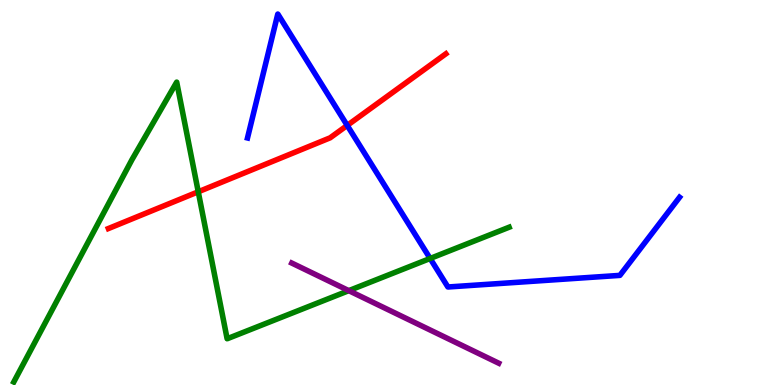[{'lines': ['blue', 'red'], 'intersections': [{'x': 4.48, 'y': 6.74}]}, {'lines': ['green', 'red'], 'intersections': [{'x': 2.56, 'y': 5.02}]}, {'lines': ['purple', 'red'], 'intersections': []}, {'lines': ['blue', 'green'], 'intersections': [{'x': 5.55, 'y': 3.29}]}, {'lines': ['blue', 'purple'], 'intersections': []}, {'lines': ['green', 'purple'], 'intersections': [{'x': 4.5, 'y': 2.45}]}]